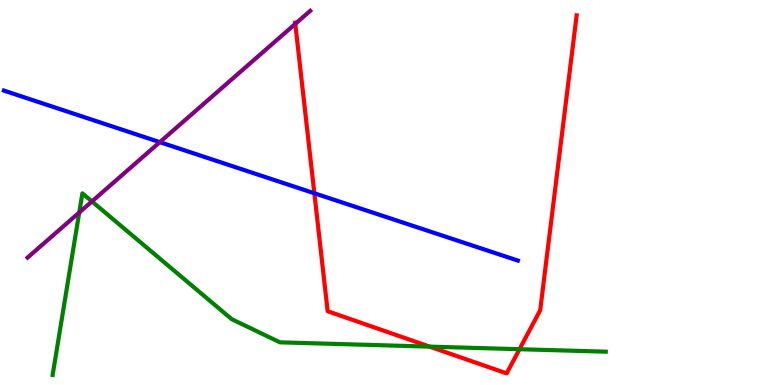[{'lines': ['blue', 'red'], 'intersections': [{'x': 4.06, 'y': 4.98}]}, {'lines': ['green', 'red'], 'intersections': [{'x': 5.54, 'y': 0.997}, {'x': 6.7, 'y': 0.93}]}, {'lines': ['purple', 'red'], 'intersections': [{'x': 3.81, 'y': 9.38}]}, {'lines': ['blue', 'green'], 'intersections': []}, {'lines': ['blue', 'purple'], 'intersections': [{'x': 2.06, 'y': 6.31}]}, {'lines': ['green', 'purple'], 'intersections': [{'x': 1.02, 'y': 4.48}, {'x': 1.19, 'y': 4.77}]}]